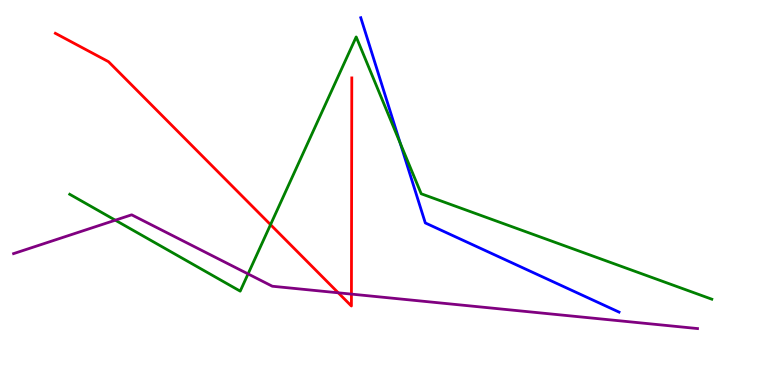[{'lines': ['blue', 'red'], 'intersections': []}, {'lines': ['green', 'red'], 'intersections': [{'x': 3.49, 'y': 4.16}]}, {'lines': ['purple', 'red'], 'intersections': [{'x': 4.36, 'y': 2.39}, {'x': 4.53, 'y': 2.36}]}, {'lines': ['blue', 'green'], 'intersections': [{'x': 5.16, 'y': 6.28}]}, {'lines': ['blue', 'purple'], 'intersections': []}, {'lines': ['green', 'purple'], 'intersections': [{'x': 1.49, 'y': 4.28}, {'x': 3.2, 'y': 2.89}]}]